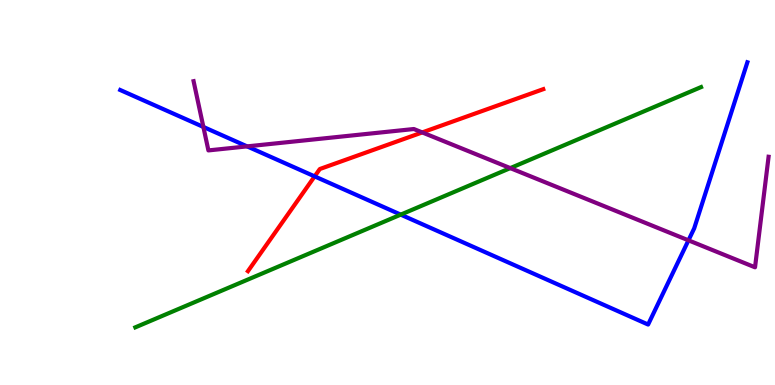[{'lines': ['blue', 'red'], 'intersections': [{'x': 4.06, 'y': 5.42}]}, {'lines': ['green', 'red'], 'intersections': []}, {'lines': ['purple', 'red'], 'intersections': [{'x': 5.45, 'y': 6.56}]}, {'lines': ['blue', 'green'], 'intersections': [{'x': 5.17, 'y': 4.43}]}, {'lines': ['blue', 'purple'], 'intersections': [{'x': 2.62, 'y': 6.7}, {'x': 3.19, 'y': 6.2}, {'x': 8.88, 'y': 3.76}]}, {'lines': ['green', 'purple'], 'intersections': [{'x': 6.58, 'y': 5.63}]}]